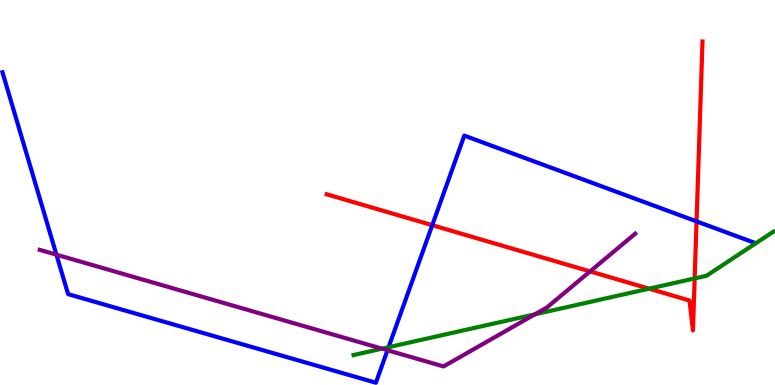[{'lines': ['blue', 'red'], 'intersections': [{'x': 5.58, 'y': 4.15}, {'x': 8.99, 'y': 4.25}]}, {'lines': ['green', 'red'], 'intersections': [{'x': 8.38, 'y': 2.5}, {'x': 8.96, 'y': 2.77}]}, {'lines': ['purple', 'red'], 'intersections': [{'x': 7.61, 'y': 2.95}]}, {'lines': ['blue', 'green'], 'intersections': [{'x': 5.01, 'y': 0.982}]}, {'lines': ['blue', 'purple'], 'intersections': [{'x': 0.728, 'y': 3.39}, {'x': 5.0, 'y': 0.903}]}, {'lines': ['green', 'purple'], 'intersections': [{'x': 4.93, 'y': 0.944}, {'x': 6.9, 'y': 1.84}]}]